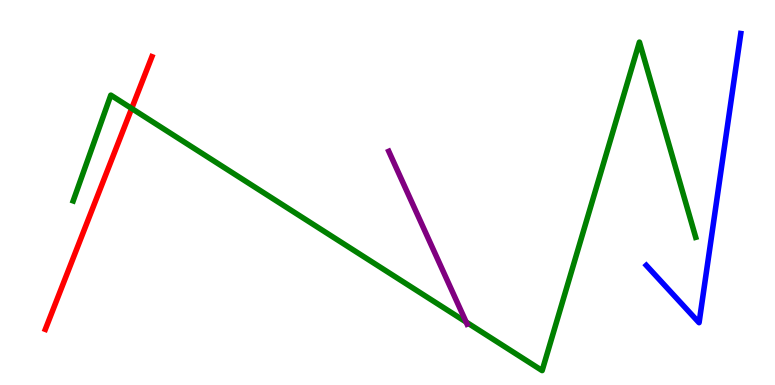[{'lines': ['blue', 'red'], 'intersections': []}, {'lines': ['green', 'red'], 'intersections': [{'x': 1.7, 'y': 7.18}]}, {'lines': ['purple', 'red'], 'intersections': []}, {'lines': ['blue', 'green'], 'intersections': []}, {'lines': ['blue', 'purple'], 'intersections': []}, {'lines': ['green', 'purple'], 'intersections': [{'x': 6.01, 'y': 1.64}]}]